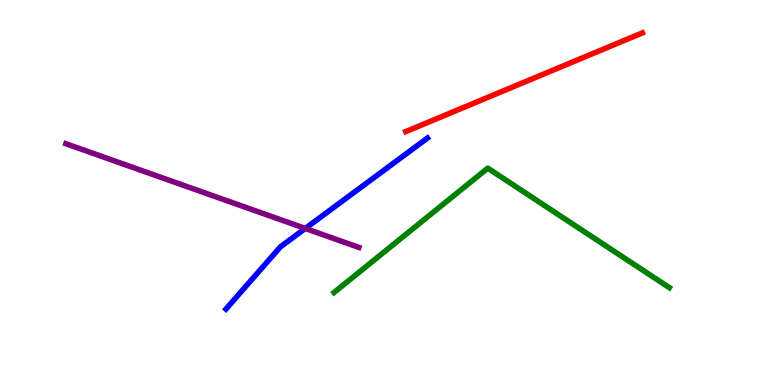[{'lines': ['blue', 'red'], 'intersections': []}, {'lines': ['green', 'red'], 'intersections': []}, {'lines': ['purple', 'red'], 'intersections': []}, {'lines': ['blue', 'green'], 'intersections': []}, {'lines': ['blue', 'purple'], 'intersections': [{'x': 3.94, 'y': 4.07}]}, {'lines': ['green', 'purple'], 'intersections': []}]